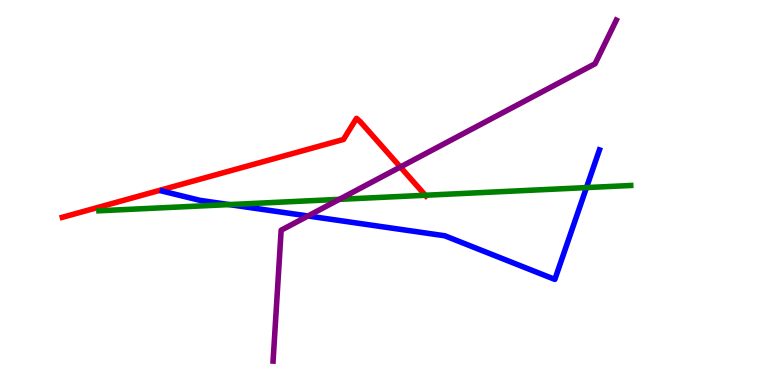[{'lines': ['blue', 'red'], 'intersections': []}, {'lines': ['green', 'red'], 'intersections': [{'x': 5.49, 'y': 4.93}]}, {'lines': ['purple', 'red'], 'intersections': [{'x': 5.17, 'y': 5.66}]}, {'lines': ['blue', 'green'], 'intersections': [{'x': 2.96, 'y': 4.69}, {'x': 7.57, 'y': 5.13}]}, {'lines': ['blue', 'purple'], 'intersections': [{'x': 3.97, 'y': 4.39}]}, {'lines': ['green', 'purple'], 'intersections': [{'x': 4.38, 'y': 4.82}]}]